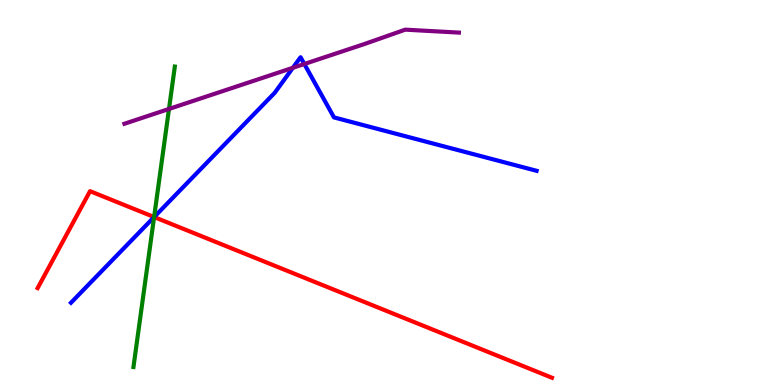[{'lines': ['blue', 'red'], 'intersections': [{'x': 1.99, 'y': 4.36}]}, {'lines': ['green', 'red'], 'intersections': [{'x': 1.99, 'y': 4.36}]}, {'lines': ['purple', 'red'], 'intersections': []}, {'lines': ['blue', 'green'], 'intersections': [{'x': 1.99, 'y': 4.36}]}, {'lines': ['blue', 'purple'], 'intersections': [{'x': 3.78, 'y': 8.24}, {'x': 3.93, 'y': 8.34}]}, {'lines': ['green', 'purple'], 'intersections': [{'x': 2.18, 'y': 7.17}]}]